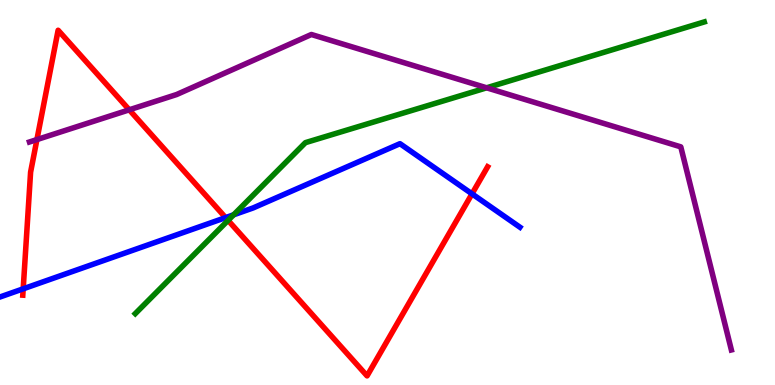[{'lines': ['blue', 'red'], 'intersections': [{'x': 0.299, 'y': 2.5}, {'x': 2.91, 'y': 4.35}, {'x': 6.09, 'y': 4.96}]}, {'lines': ['green', 'red'], 'intersections': [{'x': 2.94, 'y': 4.28}]}, {'lines': ['purple', 'red'], 'intersections': [{'x': 0.476, 'y': 6.37}, {'x': 1.67, 'y': 7.15}]}, {'lines': ['blue', 'green'], 'intersections': [{'x': 3.01, 'y': 4.42}]}, {'lines': ['blue', 'purple'], 'intersections': []}, {'lines': ['green', 'purple'], 'intersections': [{'x': 6.28, 'y': 7.72}]}]